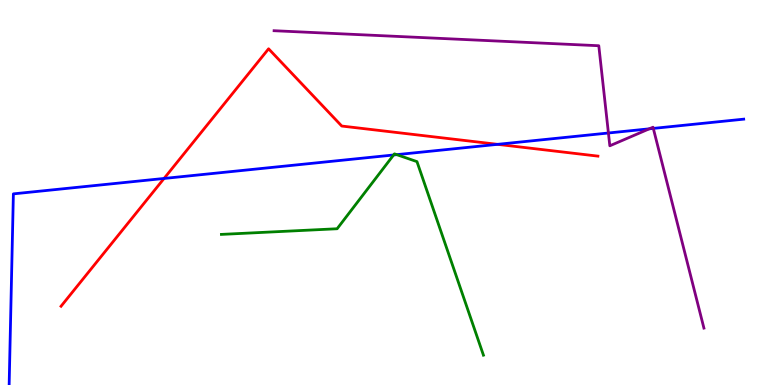[{'lines': ['blue', 'red'], 'intersections': [{'x': 2.12, 'y': 5.36}, {'x': 6.42, 'y': 6.25}]}, {'lines': ['green', 'red'], 'intersections': []}, {'lines': ['purple', 'red'], 'intersections': []}, {'lines': ['blue', 'green'], 'intersections': [{'x': 5.08, 'y': 5.97}, {'x': 5.12, 'y': 5.98}]}, {'lines': ['blue', 'purple'], 'intersections': [{'x': 7.85, 'y': 6.55}, {'x': 8.38, 'y': 6.65}, {'x': 8.43, 'y': 6.66}]}, {'lines': ['green', 'purple'], 'intersections': []}]